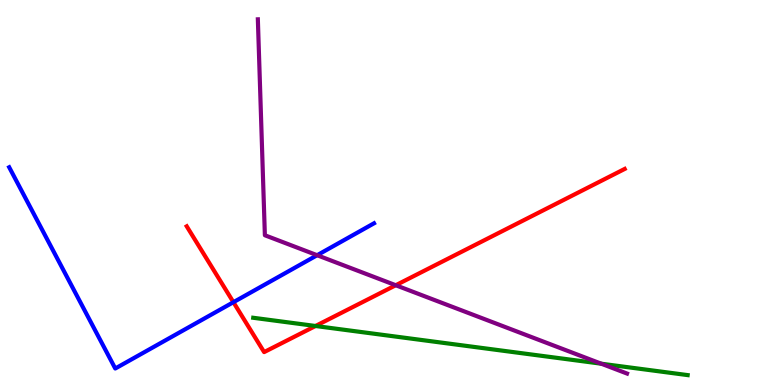[{'lines': ['blue', 'red'], 'intersections': [{'x': 3.01, 'y': 2.15}]}, {'lines': ['green', 'red'], 'intersections': [{'x': 4.07, 'y': 1.53}]}, {'lines': ['purple', 'red'], 'intersections': [{'x': 5.11, 'y': 2.59}]}, {'lines': ['blue', 'green'], 'intersections': []}, {'lines': ['blue', 'purple'], 'intersections': [{'x': 4.09, 'y': 3.37}]}, {'lines': ['green', 'purple'], 'intersections': [{'x': 7.76, 'y': 0.553}]}]